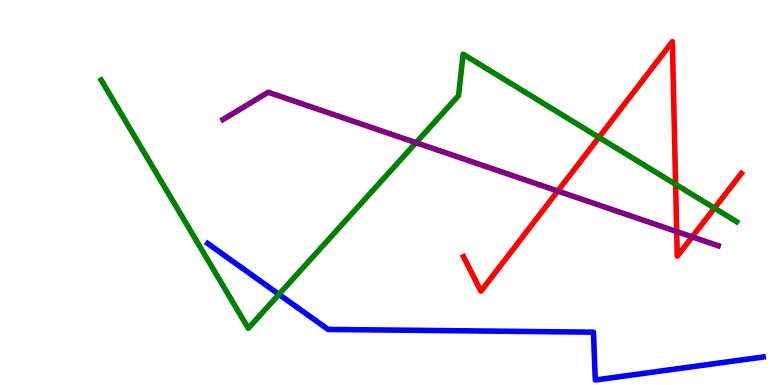[{'lines': ['blue', 'red'], 'intersections': []}, {'lines': ['green', 'red'], 'intersections': [{'x': 7.73, 'y': 6.43}, {'x': 8.72, 'y': 5.21}, {'x': 9.22, 'y': 4.59}]}, {'lines': ['purple', 'red'], 'intersections': [{'x': 7.2, 'y': 5.04}, {'x': 8.73, 'y': 3.98}, {'x': 8.93, 'y': 3.85}]}, {'lines': ['blue', 'green'], 'intersections': [{'x': 3.6, 'y': 2.35}]}, {'lines': ['blue', 'purple'], 'intersections': []}, {'lines': ['green', 'purple'], 'intersections': [{'x': 5.37, 'y': 6.29}]}]